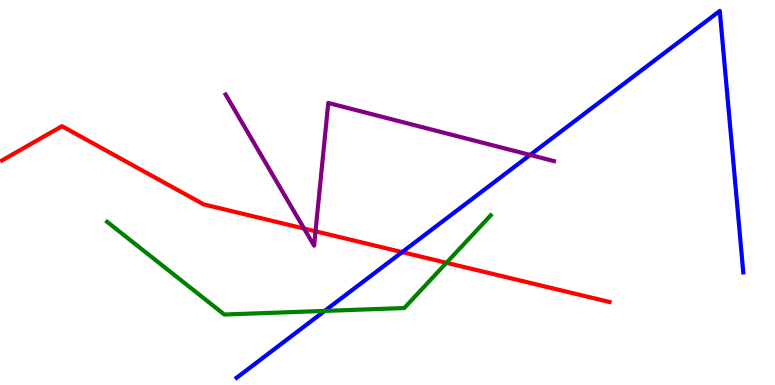[{'lines': ['blue', 'red'], 'intersections': [{'x': 5.19, 'y': 3.45}]}, {'lines': ['green', 'red'], 'intersections': [{'x': 5.76, 'y': 3.17}]}, {'lines': ['purple', 'red'], 'intersections': [{'x': 3.92, 'y': 4.06}, {'x': 4.07, 'y': 3.99}]}, {'lines': ['blue', 'green'], 'intersections': [{'x': 4.19, 'y': 1.92}]}, {'lines': ['blue', 'purple'], 'intersections': [{'x': 6.84, 'y': 5.98}]}, {'lines': ['green', 'purple'], 'intersections': []}]